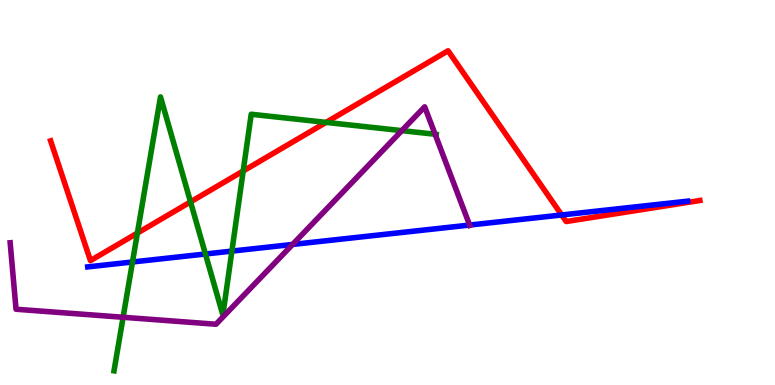[{'lines': ['blue', 'red'], 'intersections': [{'x': 7.25, 'y': 4.42}]}, {'lines': ['green', 'red'], 'intersections': [{'x': 1.77, 'y': 3.95}, {'x': 2.46, 'y': 4.76}, {'x': 3.14, 'y': 5.56}, {'x': 4.21, 'y': 6.82}]}, {'lines': ['purple', 'red'], 'intersections': []}, {'lines': ['blue', 'green'], 'intersections': [{'x': 1.71, 'y': 3.2}, {'x': 2.65, 'y': 3.4}, {'x': 2.99, 'y': 3.48}]}, {'lines': ['blue', 'purple'], 'intersections': [{'x': 3.78, 'y': 3.65}, {'x': 6.06, 'y': 4.15}]}, {'lines': ['green', 'purple'], 'intersections': [{'x': 1.59, 'y': 1.76}, {'x': 5.18, 'y': 6.61}, {'x': 5.61, 'y': 6.51}]}]